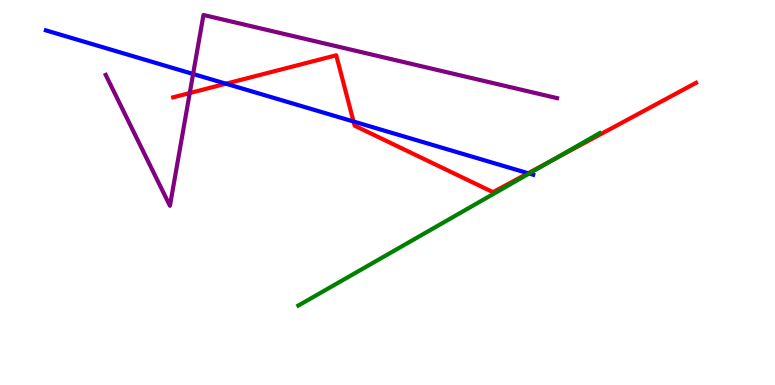[{'lines': ['blue', 'red'], 'intersections': [{'x': 2.92, 'y': 7.83}, {'x': 4.56, 'y': 6.84}, {'x': 6.81, 'y': 5.5}]}, {'lines': ['green', 'red'], 'intersections': [{'x': 7.13, 'y': 5.85}]}, {'lines': ['purple', 'red'], 'intersections': [{'x': 2.45, 'y': 7.58}]}, {'lines': ['blue', 'green'], 'intersections': [{'x': 6.83, 'y': 5.49}]}, {'lines': ['blue', 'purple'], 'intersections': [{'x': 2.49, 'y': 8.08}]}, {'lines': ['green', 'purple'], 'intersections': []}]